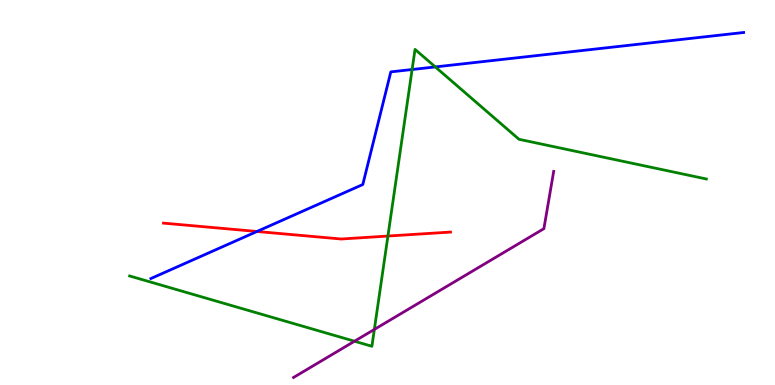[{'lines': ['blue', 'red'], 'intersections': [{'x': 3.32, 'y': 3.99}]}, {'lines': ['green', 'red'], 'intersections': [{'x': 5.01, 'y': 3.87}]}, {'lines': ['purple', 'red'], 'intersections': []}, {'lines': ['blue', 'green'], 'intersections': [{'x': 5.32, 'y': 8.19}, {'x': 5.62, 'y': 8.26}]}, {'lines': ['blue', 'purple'], 'intersections': []}, {'lines': ['green', 'purple'], 'intersections': [{'x': 4.57, 'y': 1.14}, {'x': 4.83, 'y': 1.44}]}]